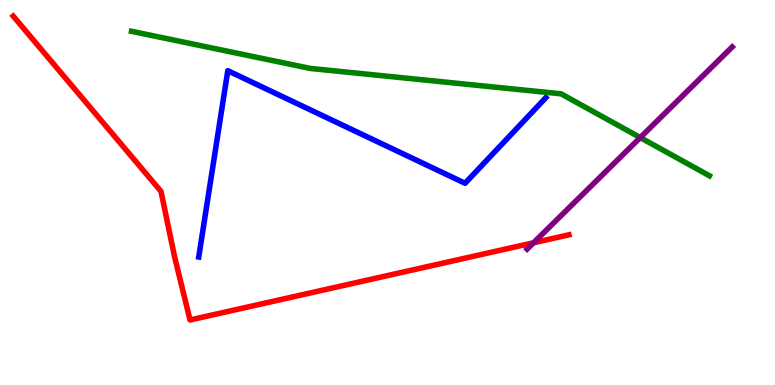[{'lines': ['blue', 'red'], 'intersections': []}, {'lines': ['green', 'red'], 'intersections': []}, {'lines': ['purple', 'red'], 'intersections': [{'x': 6.88, 'y': 3.69}]}, {'lines': ['blue', 'green'], 'intersections': []}, {'lines': ['blue', 'purple'], 'intersections': []}, {'lines': ['green', 'purple'], 'intersections': [{'x': 8.26, 'y': 6.43}]}]